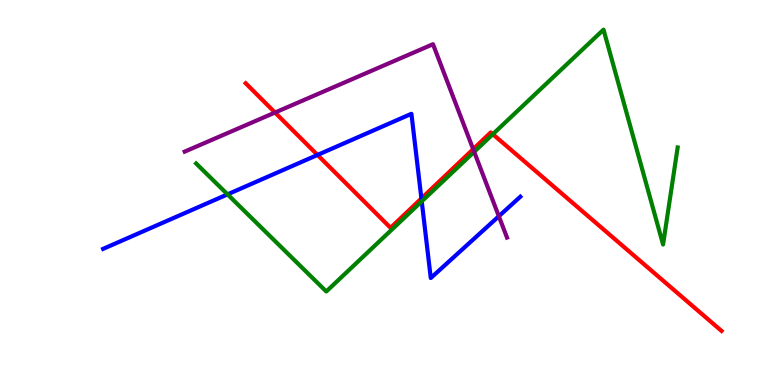[{'lines': ['blue', 'red'], 'intersections': [{'x': 4.1, 'y': 5.98}, {'x': 5.44, 'y': 4.85}]}, {'lines': ['green', 'red'], 'intersections': [{'x': 6.36, 'y': 6.51}]}, {'lines': ['purple', 'red'], 'intersections': [{'x': 3.55, 'y': 7.08}, {'x': 6.11, 'y': 6.13}]}, {'lines': ['blue', 'green'], 'intersections': [{'x': 2.94, 'y': 4.95}, {'x': 5.44, 'y': 4.77}]}, {'lines': ['blue', 'purple'], 'intersections': [{'x': 6.44, 'y': 4.38}]}, {'lines': ['green', 'purple'], 'intersections': [{'x': 6.12, 'y': 6.06}]}]